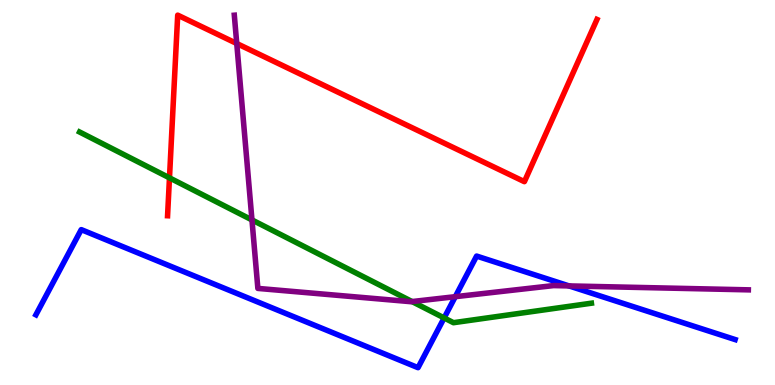[{'lines': ['blue', 'red'], 'intersections': []}, {'lines': ['green', 'red'], 'intersections': [{'x': 2.19, 'y': 5.38}]}, {'lines': ['purple', 'red'], 'intersections': [{'x': 3.05, 'y': 8.87}]}, {'lines': ['blue', 'green'], 'intersections': [{'x': 5.73, 'y': 1.74}]}, {'lines': ['blue', 'purple'], 'intersections': [{'x': 5.87, 'y': 2.29}, {'x': 7.34, 'y': 2.57}]}, {'lines': ['green', 'purple'], 'intersections': [{'x': 3.25, 'y': 4.29}, {'x': 5.32, 'y': 2.17}]}]